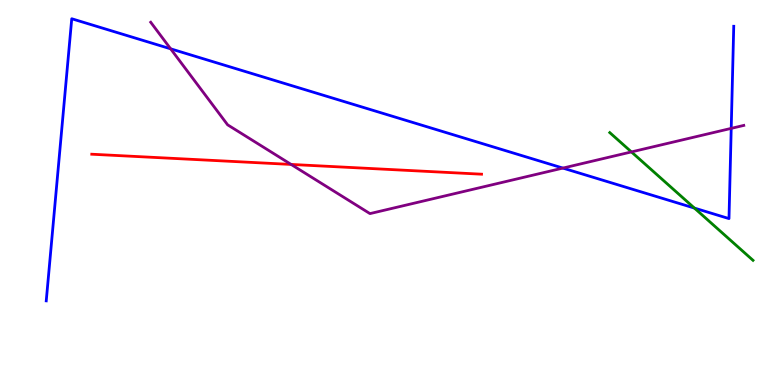[{'lines': ['blue', 'red'], 'intersections': []}, {'lines': ['green', 'red'], 'intersections': []}, {'lines': ['purple', 'red'], 'intersections': [{'x': 3.76, 'y': 5.73}]}, {'lines': ['blue', 'green'], 'intersections': [{'x': 8.96, 'y': 4.6}]}, {'lines': ['blue', 'purple'], 'intersections': [{'x': 2.2, 'y': 8.73}, {'x': 7.26, 'y': 5.63}, {'x': 9.44, 'y': 6.67}]}, {'lines': ['green', 'purple'], 'intersections': [{'x': 8.15, 'y': 6.05}]}]